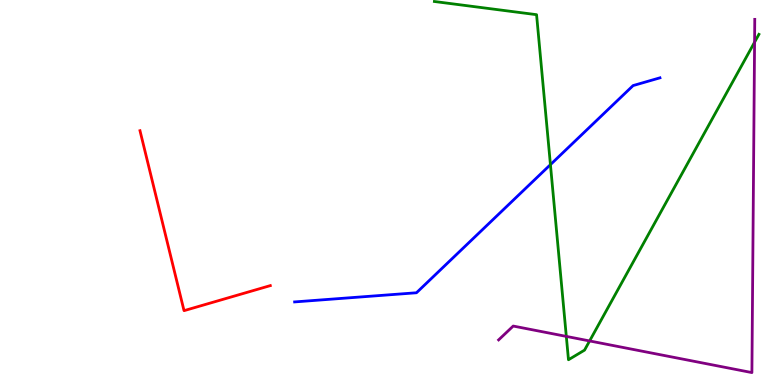[{'lines': ['blue', 'red'], 'intersections': []}, {'lines': ['green', 'red'], 'intersections': []}, {'lines': ['purple', 'red'], 'intersections': []}, {'lines': ['blue', 'green'], 'intersections': [{'x': 7.1, 'y': 5.72}]}, {'lines': ['blue', 'purple'], 'intersections': []}, {'lines': ['green', 'purple'], 'intersections': [{'x': 7.31, 'y': 1.26}, {'x': 7.61, 'y': 1.14}, {'x': 9.74, 'y': 8.9}]}]